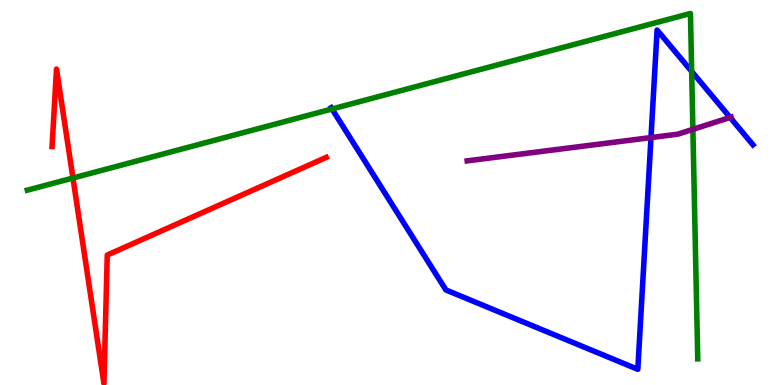[{'lines': ['blue', 'red'], 'intersections': []}, {'lines': ['green', 'red'], 'intersections': [{'x': 0.941, 'y': 5.38}]}, {'lines': ['purple', 'red'], 'intersections': []}, {'lines': ['blue', 'green'], 'intersections': [{'x': 4.28, 'y': 7.17}, {'x': 8.92, 'y': 8.15}]}, {'lines': ['blue', 'purple'], 'intersections': [{'x': 8.4, 'y': 6.43}, {'x': 9.42, 'y': 6.95}]}, {'lines': ['green', 'purple'], 'intersections': [{'x': 8.94, 'y': 6.64}]}]